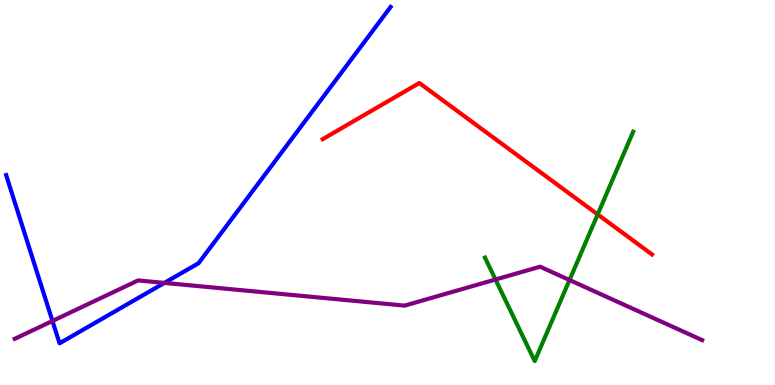[{'lines': ['blue', 'red'], 'intersections': []}, {'lines': ['green', 'red'], 'intersections': [{'x': 7.71, 'y': 4.43}]}, {'lines': ['purple', 'red'], 'intersections': []}, {'lines': ['blue', 'green'], 'intersections': []}, {'lines': ['blue', 'purple'], 'intersections': [{'x': 0.677, 'y': 1.66}, {'x': 2.12, 'y': 2.65}]}, {'lines': ['green', 'purple'], 'intersections': [{'x': 6.39, 'y': 2.74}, {'x': 7.35, 'y': 2.73}]}]